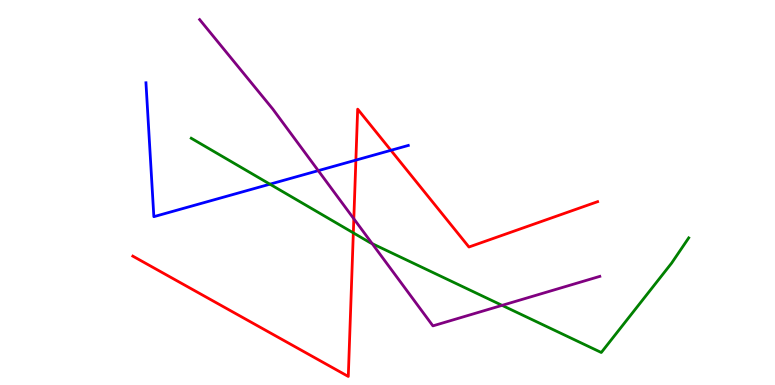[{'lines': ['blue', 'red'], 'intersections': [{'x': 4.59, 'y': 5.84}, {'x': 5.04, 'y': 6.1}]}, {'lines': ['green', 'red'], 'intersections': [{'x': 4.56, 'y': 3.95}]}, {'lines': ['purple', 'red'], 'intersections': [{'x': 4.57, 'y': 4.32}]}, {'lines': ['blue', 'green'], 'intersections': [{'x': 3.48, 'y': 5.22}]}, {'lines': ['blue', 'purple'], 'intersections': [{'x': 4.11, 'y': 5.57}]}, {'lines': ['green', 'purple'], 'intersections': [{'x': 4.8, 'y': 3.67}, {'x': 6.48, 'y': 2.07}]}]